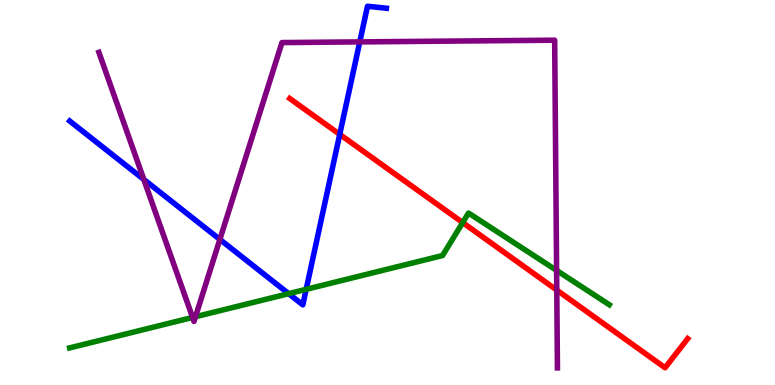[{'lines': ['blue', 'red'], 'intersections': [{'x': 4.38, 'y': 6.51}]}, {'lines': ['green', 'red'], 'intersections': [{'x': 5.97, 'y': 4.22}]}, {'lines': ['purple', 'red'], 'intersections': [{'x': 7.18, 'y': 2.47}]}, {'lines': ['blue', 'green'], 'intersections': [{'x': 3.72, 'y': 2.37}, {'x': 3.95, 'y': 2.49}]}, {'lines': ['blue', 'purple'], 'intersections': [{'x': 1.86, 'y': 5.34}, {'x': 2.84, 'y': 3.78}, {'x': 4.64, 'y': 8.91}]}, {'lines': ['green', 'purple'], 'intersections': [{'x': 2.49, 'y': 1.75}, {'x': 2.52, 'y': 1.77}, {'x': 7.18, 'y': 2.98}]}]